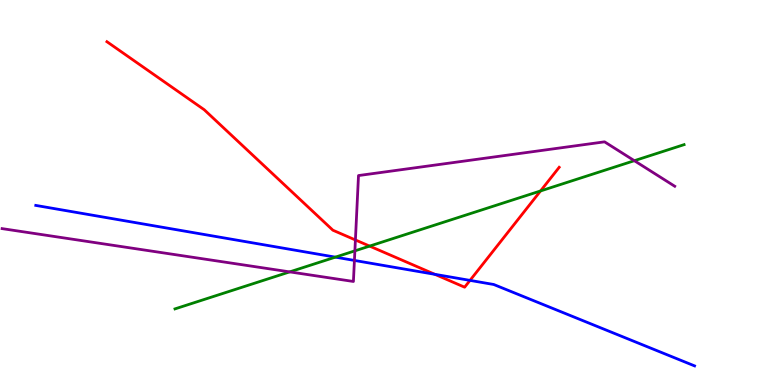[{'lines': ['blue', 'red'], 'intersections': [{'x': 5.61, 'y': 2.87}, {'x': 6.06, 'y': 2.72}]}, {'lines': ['green', 'red'], 'intersections': [{'x': 4.77, 'y': 3.61}, {'x': 6.97, 'y': 5.04}]}, {'lines': ['purple', 'red'], 'intersections': [{'x': 4.59, 'y': 3.77}]}, {'lines': ['blue', 'green'], 'intersections': [{'x': 4.33, 'y': 3.32}]}, {'lines': ['blue', 'purple'], 'intersections': [{'x': 4.57, 'y': 3.24}]}, {'lines': ['green', 'purple'], 'intersections': [{'x': 3.74, 'y': 2.94}, {'x': 4.58, 'y': 3.48}, {'x': 8.19, 'y': 5.83}]}]